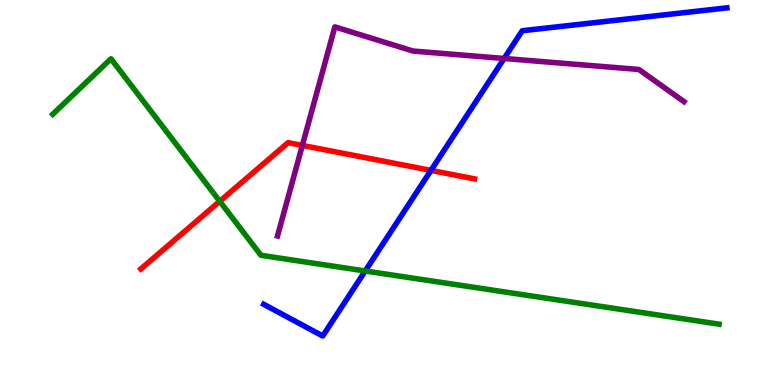[{'lines': ['blue', 'red'], 'intersections': [{'x': 5.56, 'y': 5.57}]}, {'lines': ['green', 'red'], 'intersections': [{'x': 2.84, 'y': 4.77}]}, {'lines': ['purple', 'red'], 'intersections': [{'x': 3.9, 'y': 6.22}]}, {'lines': ['blue', 'green'], 'intersections': [{'x': 4.71, 'y': 2.96}]}, {'lines': ['blue', 'purple'], 'intersections': [{'x': 6.5, 'y': 8.48}]}, {'lines': ['green', 'purple'], 'intersections': []}]